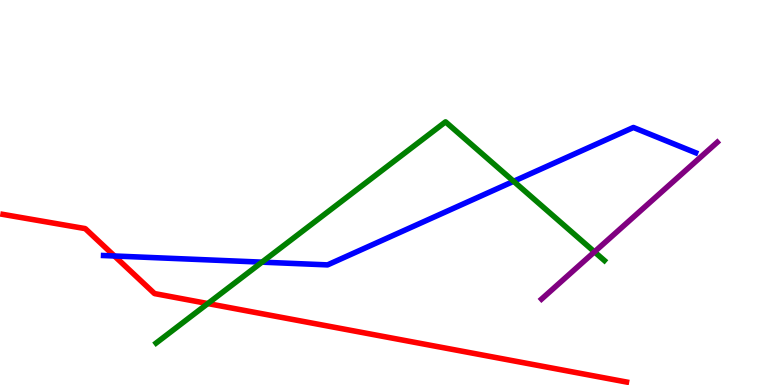[{'lines': ['blue', 'red'], 'intersections': [{'x': 1.48, 'y': 3.35}]}, {'lines': ['green', 'red'], 'intersections': [{'x': 2.68, 'y': 2.12}]}, {'lines': ['purple', 'red'], 'intersections': []}, {'lines': ['blue', 'green'], 'intersections': [{'x': 3.38, 'y': 3.19}, {'x': 6.63, 'y': 5.29}]}, {'lines': ['blue', 'purple'], 'intersections': []}, {'lines': ['green', 'purple'], 'intersections': [{'x': 7.67, 'y': 3.46}]}]